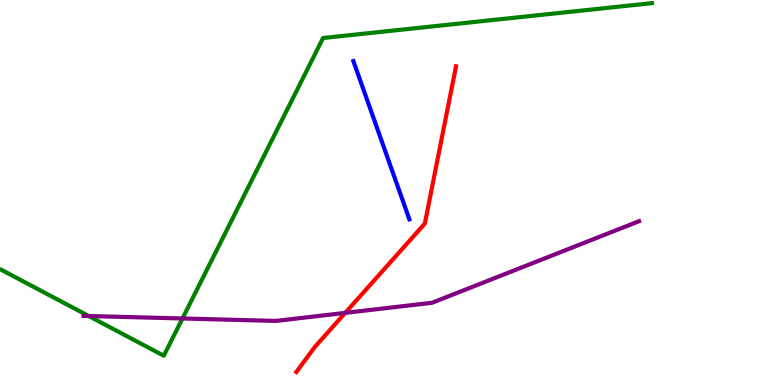[{'lines': ['blue', 'red'], 'intersections': []}, {'lines': ['green', 'red'], 'intersections': []}, {'lines': ['purple', 'red'], 'intersections': [{'x': 4.45, 'y': 1.87}]}, {'lines': ['blue', 'green'], 'intersections': []}, {'lines': ['blue', 'purple'], 'intersections': []}, {'lines': ['green', 'purple'], 'intersections': [{'x': 1.14, 'y': 1.79}, {'x': 2.35, 'y': 1.73}]}]